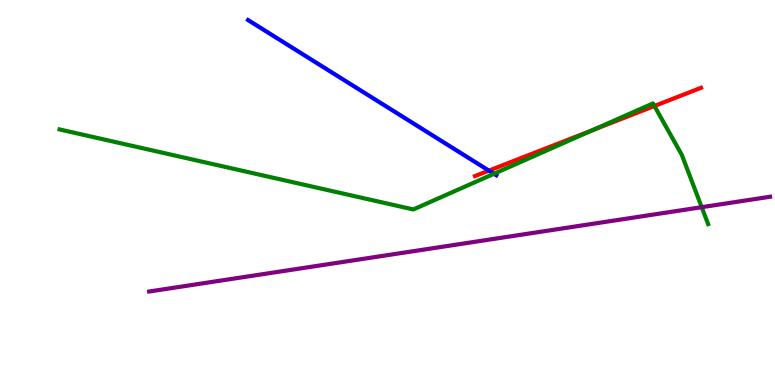[{'lines': ['blue', 'red'], 'intersections': [{'x': 6.31, 'y': 5.57}]}, {'lines': ['green', 'red'], 'intersections': [{'x': 7.65, 'y': 6.62}, {'x': 8.44, 'y': 7.25}]}, {'lines': ['purple', 'red'], 'intersections': []}, {'lines': ['blue', 'green'], 'intersections': [{'x': 6.37, 'y': 5.49}]}, {'lines': ['blue', 'purple'], 'intersections': []}, {'lines': ['green', 'purple'], 'intersections': [{'x': 9.05, 'y': 4.62}]}]